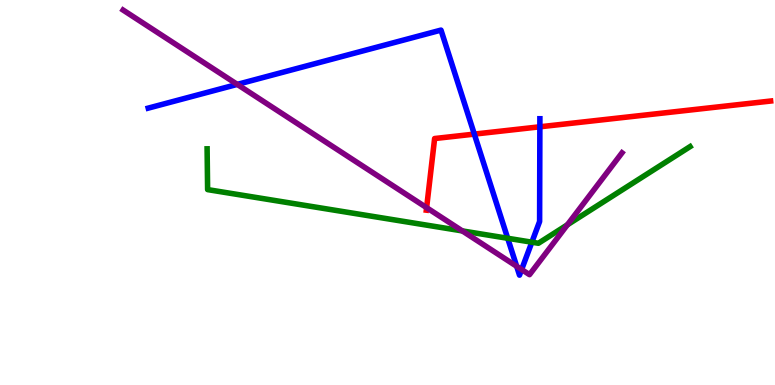[{'lines': ['blue', 'red'], 'intersections': [{'x': 6.12, 'y': 6.52}, {'x': 6.97, 'y': 6.71}]}, {'lines': ['green', 'red'], 'intersections': []}, {'lines': ['purple', 'red'], 'intersections': [{'x': 5.5, 'y': 4.61}]}, {'lines': ['blue', 'green'], 'intersections': [{'x': 6.55, 'y': 3.81}, {'x': 6.86, 'y': 3.71}]}, {'lines': ['blue', 'purple'], 'intersections': [{'x': 3.06, 'y': 7.81}, {'x': 6.67, 'y': 3.08}, {'x': 6.73, 'y': 3.0}]}, {'lines': ['green', 'purple'], 'intersections': [{'x': 5.97, 'y': 4.0}, {'x': 7.32, 'y': 4.16}]}]